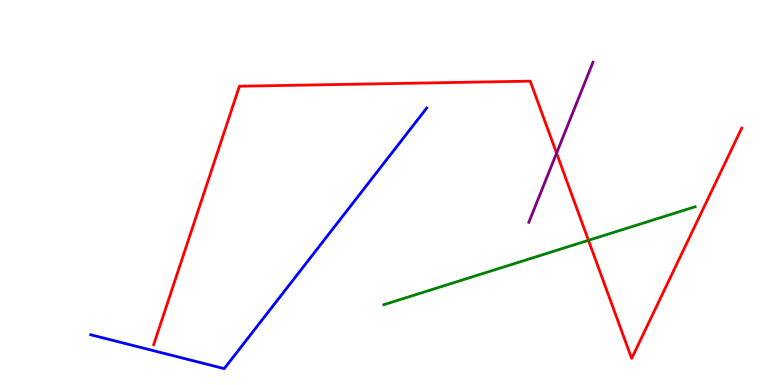[{'lines': ['blue', 'red'], 'intersections': []}, {'lines': ['green', 'red'], 'intersections': [{'x': 7.59, 'y': 3.76}]}, {'lines': ['purple', 'red'], 'intersections': [{'x': 7.18, 'y': 6.02}]}, {'lines': ['blue', 'green'], 'intersections': []}, {'lines': ['blue', 'purple'], 'intersections': []}, {'lines': ['green', 'purple'], 'intersections': []}]